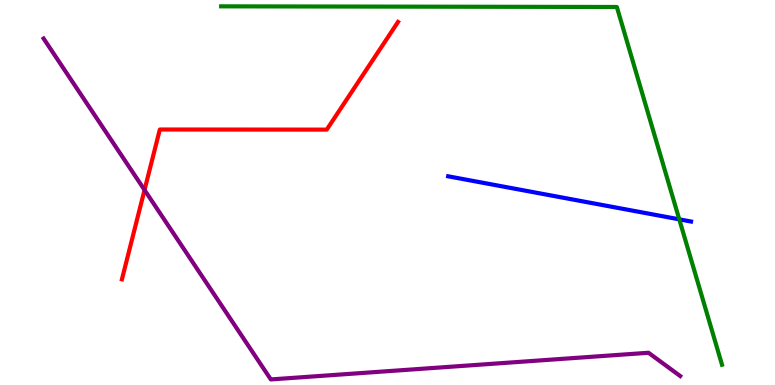[{'lines': ['blue', 'red'], 'intersections': []}, {'lines': ['green', 'red'], 'intersections': []}, {'lines': ['purple', 'red'], 'intersections': [{'x': 1.86, 'y': 5.07}]}, {'lines': ['blue', 'green'], 'intersections': [{'x': 8.76, 'y': 4.3}]}, {'lines': ['blue', 'purple'], 'intersections': []}, {'lines': ['green', 'purple'], 'intersections': []}]